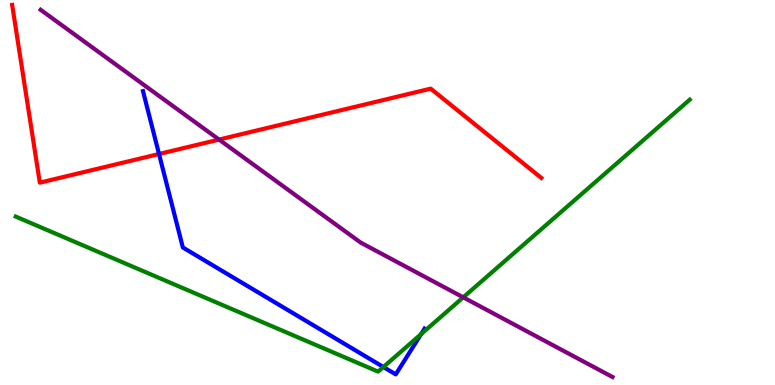[{'lines': ['blue', 'red'], 'intersections': [{'x': 2.05, 'y': 6.0}]}, {'lines': ['green', 'red'], 'intersections': []}, {'lines': ['purple', 'red'], 'intersections': [{'x': 2.83, 'y': 6.37}]}, {'lines': ['blue', 'green'], 'intersections': [{'x': 4.95, 'y': 0.467}, {'x': 5.43, 'y': 1.32}]}, {'lines': ['blue', 'purple'], 'intersections': []}, {'lines': ['green', 'purple'], 'intersections': [{'x': 5.98, 'y': 2.28}]}]